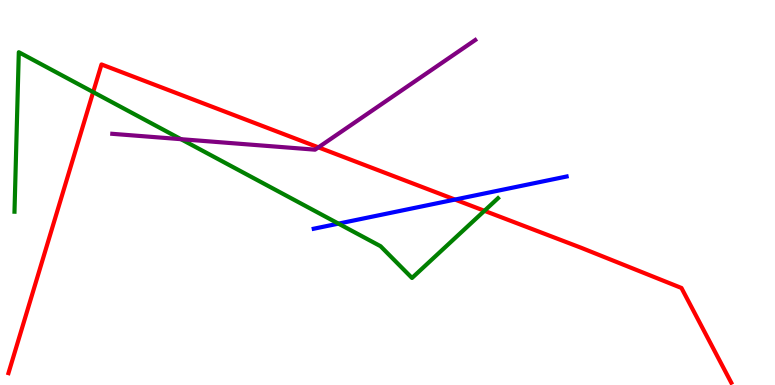[{'lines': ['blue', 'red'], 'intersections': [{'x': 5.87, 'y': 4.82}]}, {'lines': ['green', 'red'], 'intersections': [{'x': 1.2, 'y': 7.61}, {'x': 6.25, 'y': 4.52}]}, {'lines': ['purple', 'red'], 'intersections': [{'x': 4.11, 'y': 6.17}]}, {'lines': ['blue', 'green'], 'intersections': [{'x': 4.37, 'y': 4.19}]}, {'lines': ['blue', 'purple'], 'intersections': []}, {'lines': ['green', 'purple'], 'intersections': [{'x': 2.34, 'y': 6.38}]}]